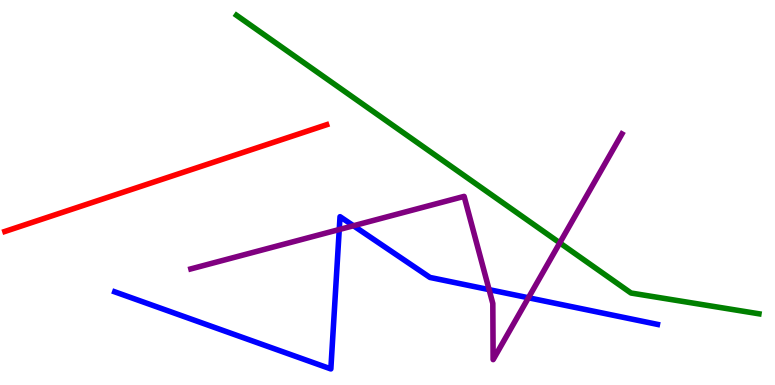[{'lines': ['blue', 'red'], 'intersections': []}, {'lines': ['green', 'red'], 'intersections': []}, {'lines': ['purple', 'red'], 'intersections': []}, {'lines': ['blue', 'green'], 'intersections': []}, {'lines': ['blue', 'purple'], 'intersections': [{'x': 4.38, 'y': 4.04}, {'x': 4.56, 'y': 4.14}, {'x': 6.31, 'y': 2.48}, {'x': 6.82, 'y': 2.27}]}, {'lines': ['green', 'purple'], 'intersections': [{'x': 7.22, 'y': 3.69}]}]